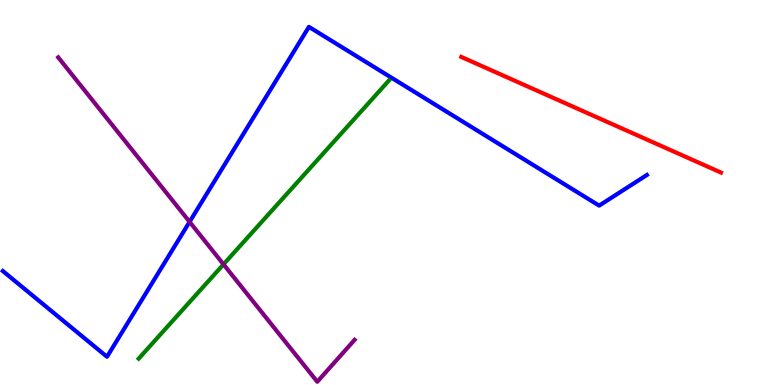[{'lines': ['blue', 'red'], 'intersections': []}, {'lines': ['green', 'red'], 'intersections': []}, {'lines': ['purple', 'red'], 'intersections': []}, {'lines': ['blue', 'green'], 'intersections': []}, {'lines': ['blue', 'purple'], 'intersections': [{'x': 2.45, 'y': 4.24}]}, {'lines': ['green', 'purple'], 'intersections': [{'x': 2.88, 'y': 3.13}]}]